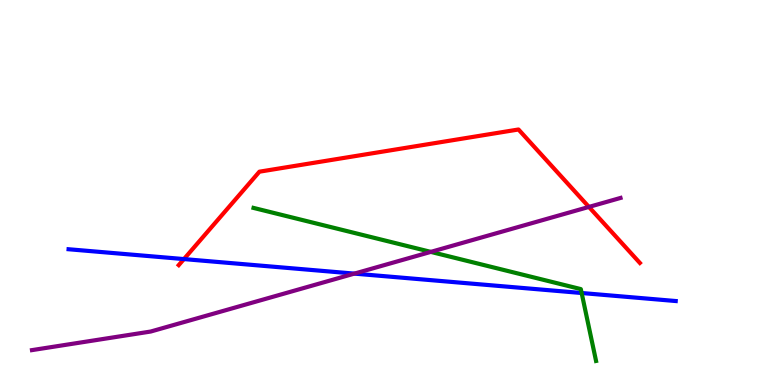[{'lines': ['blue', 'red'], 'intersections': [{'x': 2.37, 'y': 3.27}]}, {'lines': ['green', 'red'], 'intersections': []}, {'lines': ['purple', 'red'], 'intersections': [{'x': 7.6, 'y': 4.63}]}, {'lines': ['blue', 'green'], 'intersections': [{'x': 7.51, 'y': 2.39}]}, {'lines': ['blue', 'purple'], 'intersections': [{'x': 4.57, 'y': 2.89}]}, {'lines': ['green', 'purple'], 'intersections': [{'x': 5.56, 'y': 3.46}]}]